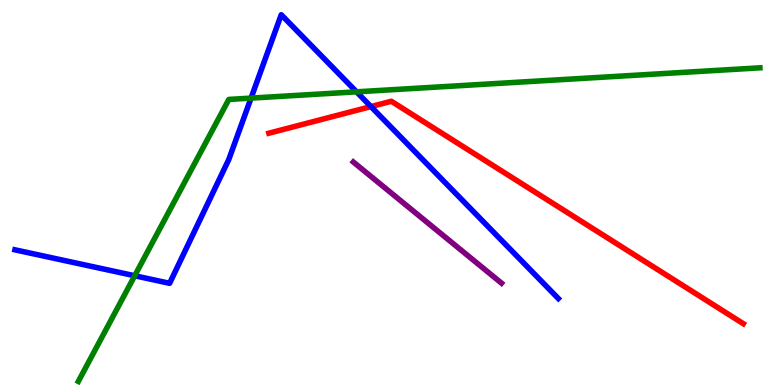[{'lines': ['blue', 'red'], 'intersections': [{'x': 4.79, 'y': 7.23}]}, {'lines': ['green', 'red'], 'intersections': []}, {'lines': ['purple', 'red'], 'intersections': []}, {'lines': ['blue', 'green'], 'intersections': [{'x': 1.74, 'y': 2.84}, {'x': 3.24, 'y': 7.45}, {'x': 4.6, 'y': 7.61}]}, {'lines': ['blue', 'purple'], 'intersections': []}, {'lines': ['green', 'purple'], 'intersections': []}]